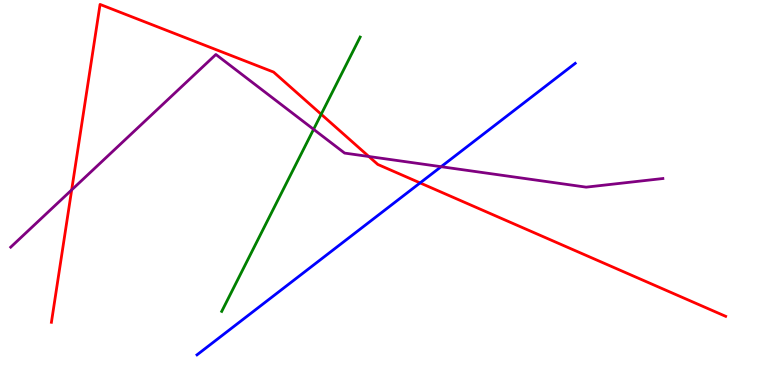[{'lines': ['blue', 'red'], 'intersections': [{'x': 5.42, 'y': 5.25}]}, {'lines': ['green', 'red'], 'intersections': [{'x': 4.14, 'y': 7.03}]}, {'lines': ['purple', 'red'], 'intersections': [{'x': 0.925, 'y': 5.07}, {'x': 4.76, 'y': 5.93}]}, {'lines': ['blue', 'green'], 'intersections': []}, {'lines': ['blue', 'purple'], 'intersections': [{'x': 5.69, 'y': 5.67}]}, {'lines': ['green', 'purple'], 'intersections': [{'x': 4.05, 'y': 6.64}]}]